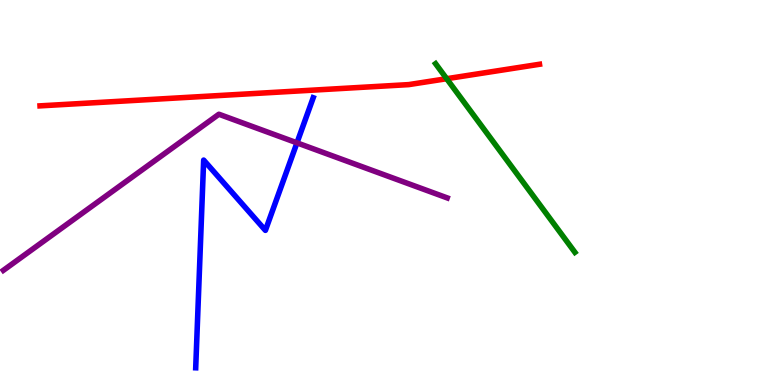[{'lines': ['blue', 'red'], 'intersections': []}, {'lines': ['green', 'red'], 'intersections': [{'x': 5.76, 'y': 7.96}]}, {'lines': ['purple', 'red'], 'intersections': []}, {'lines': ['blue', 'green'], 'intersections': []}, {'lines': ['blue', 'purple'], 'intersections': [{'x': 3.83, 'y': 6.29}]}, {'lines': ['green', 'purple'], 'intersections': []}]